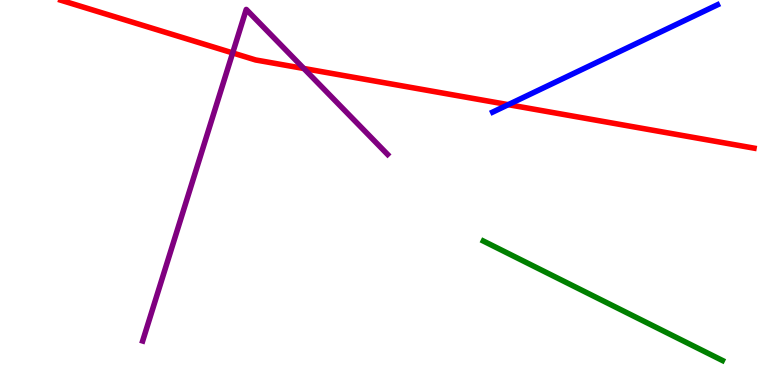[{'lines': ['blue', 'red'], 'intersections': [{'x': 6.56, 'y': 7.28}]}, {'lines': ['green', 'red'], 'intersections': []}, {'lines': ['purple', 'red'], 'intersections': [{'x': 3.0, 'y': 8.63}, {'x': 3.92, 'y': 8.22}]}, {'lines': ['blue', 'green'], 'intersections': []}, {'lines': ['blue', 'purple'], 'intersections': []}, {'lines': ['green', 'purple'], 'intersections': []}]